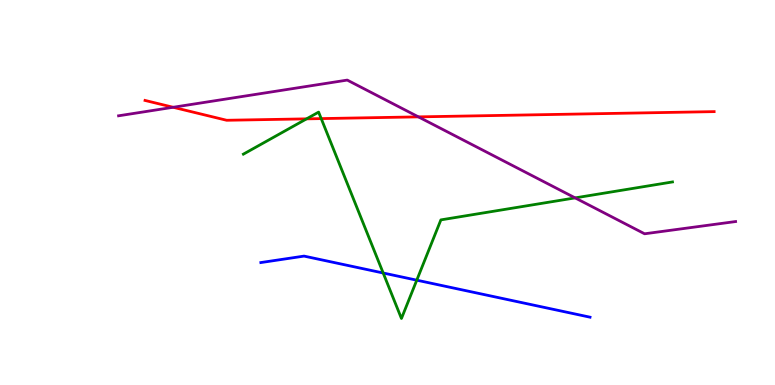[{'lines': ['blue', 'red'], 'intersections': []}, {'lines': ['green', 'red'], 'intersections': [{'x': 3.96, 'y': 6.91}, {'x': 4.14, 'y': 6.92}]}, {'lines': ['purple', 'red'], 'intersections': [{'x': 2.23, 'y': 7.21}, {'x': 5.4, 'y': 6.96}]}, {'lines': ['blue', 'green'], 'intersections': [{'x': 4.94, 'y': 2.91}, {'x': 5.38, 'y': 2.72}]}, {'lines': ['blue', 'purple'], 'intersections': []}, {'lines': ['green', 'purple'], 'intersections': [{'x': 7.42, 'y': 4.86}]}]